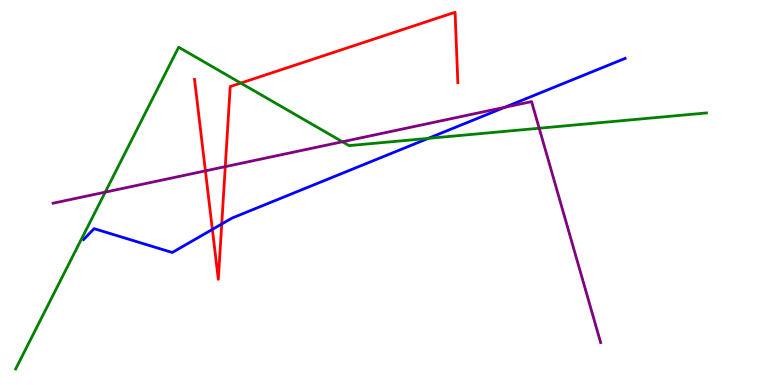[{'lines': ['blue', 'red'], 'intersections': [{'x': 2.74, 'y': 4.04}, {'x': 2.86, 'y': 4.18}]}, {'lines': ['green', 'red'], 'intersections': [{'x': 3.11, 'y': 7.84}]}, {'lines': ['purple', 'red'], 'intersections': [{'x': 2.65, 'y': 5.56}, {'x': 2.91, 'y': 5.67}]}, {'lines': ['blue', 'green'], 'intersections': [{'x': 5.53, 'y': 6.41}]}, {'lines': ['blue', 'purple'], 'intersections': [{'x': 6.51, 'y': 7.21}]}, {'lines': ['green', 'purple'], 'intersections': [{'x': 1.36, 'y': 5.01}, {'x': 4.42, 'y': 6.32}, {'x': 6.96, 'y': 6.67}]}]